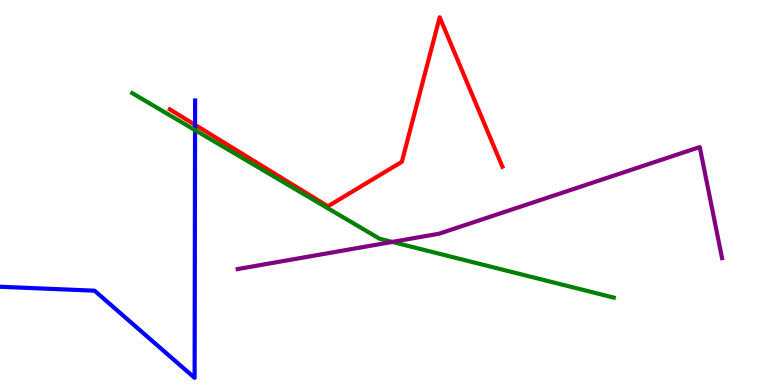[{'lines': ['blue', 'red'], 'intersections': [{'x': 2.52, 'y': 6.76}]}, {'lines': ['green', 'red'], 'intersections': []}, {'lines': ['purple', 'red'], 'intersections': []}, {'lines': ['blue', 'green'], 'intersections': [{'x': 2.52, 'y': 6.62}]}, {'lines': ['blue', 'purple'], 'intersections': []}, {'lines': ['green', 'purple'], 'intersections': [{'x': 5.06, 'y': 3.72}]}]